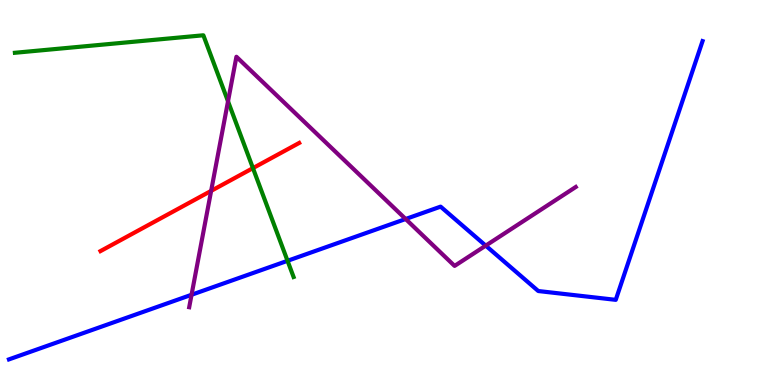[{'lines': ['blue', 'red'], 'intersections': []}, {'lines': ['green', 'red'], 'intersections': [{'x': 3.26, 'y': 5.63}]}, {'lines': ['purple', 'red'], 'intersections': [{'x': 2.72, 'y': 5.04}]}, {'lines': ['blue', 'green'], 'intersections': [{'x': 3.71, 'y': 3.23}]}, {'lines': ['blue', 'purple'], 'intersections': [{'x': 2.47, 'y': 2.34}, {'x': 5.23, 'y': 4.31}, {'x': 6.27, 'y': 3.62}]}, {'lines': ['green', 'purple'], 'intersections': [{'x': 2.94, 'y': 7.37}]}]